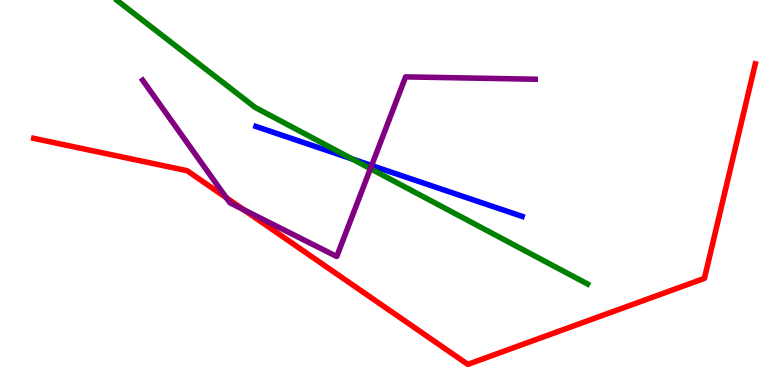[{'lines': ['blue', 'red'], 'intersections': []}, {'lines': ['green', 'red'], 'intersections': []}, {'lines': ['purple', 'red'], 'intersections': [{'x': 2.92, 'y': 4.86}, {'x': 3.14, 'y': 4.56}]}, {'lines': ['blue', 'green'], 'intersections': [{'x': 4.54, 'y': 5.87}]}, {'lines': ['blue', 'purple'], 'intersections': [{'x': 4.8, 'y': 5.7}]}, {'lines': ['green', 'purple'], 'intersections': [{'x': 4.78, 'y': 5.62}]}]